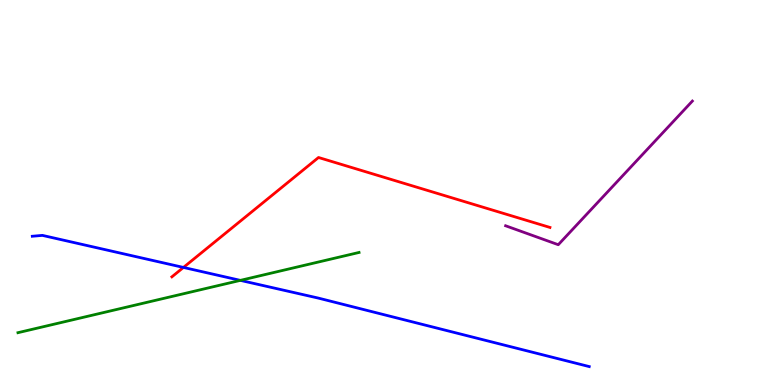[{'lines': ['blue', 'red'], 'intersections': [{'x': 2.37, 'y': 3.05}]}, {'lines': ['green', 'red'], 'intersections': []}, {'lines': ['purple', 'red'], 'intersections': []}, {'lines': ['blue', 'green'], 'intersections': [{'x': 3.1, 'y': 2.72}]}, {'lines': ['blue', 'purple'], 'intersections': []}, {'lines': ['green', 'purple'], 'intersections': []}]